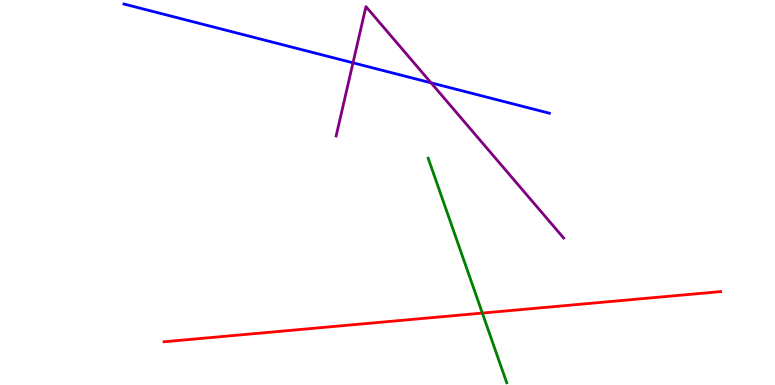[{'lines': ['blue', 'red'], 'intersections': []}, {'lines': ['green', 'red'], 'intersections': [{'x': 6.22, 'y': 1.87}]}, {'lines': ['purple', 'red'], 'intersections': []}, {'lines': ['blue', 'green'], 'intersections': []}, {'lines': ['blue', 'purple'], 'intersections': [{'x': 4.55, 'y': 8.37}, {'x': 5.56, 'y': 7.85}]}, {'lines': ['green', 'purple'], 'intersections': []}]